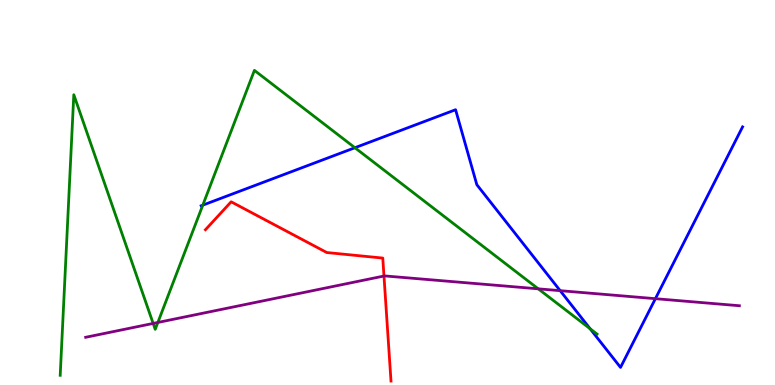[{'lines': ['blue', 'red'], 'intersections': []}, {'lines': ['green', 'red'], 'intersections': []}, {'lines': ['purple', 'red'], 'intersections': [{'x': 4.95, 'y': 2.83}]}, {'lines': ['blue', 'green'], 'intersections': [{'x': 2.62, 'y': 4.67}, {'x': 4.58, 'y': 6.16}, {'x': 7.61, 'y': 1.46}]}, {'lines': ['blue', 'purple'], 'intersections': [{'x': 7.23, 'y': 2.45}, {'x': 8.46, 'y': 2.24}]}, {'lines': ['green', 'purple'], 'intersections': [{'x': 1.98, 'y': 1.6}, {'x': 2.04, 'y': 1.62}, {'x': 6.95, 'y': 2.5}]}]